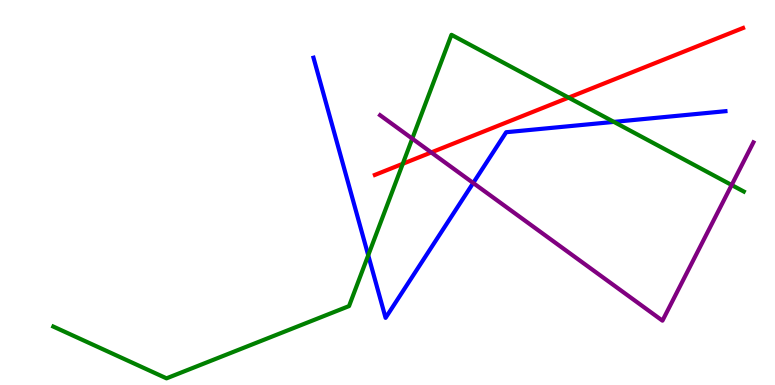[{'lines': ['blue', 'red'], 'intersections': []}, {'lines': ['green', 'red'], 'intersections': [{'x': 5.2, 'y': 5.75}, {'x': 7.34, 'y': 7.46}]}, {'lines': ['purple', 'red'], 'intersections': [{'x': 5.56, 'y': 6.04}]}, {'lines': ['blue', 'green'], 'intersections': [{'x': 4.75, 'y': 3.37}, {'x': 7.92, 'y': 6.83}]}, {'lines': ['blue', 'purple'], 'intersections': [{'x': 6.11, 'y': 5.25}]}, {'lines': ['green', 'purple'], 'intersections': [{'x': 5.32, 'y': 6.4}, {'x': 9.44, 'y': 5.19}]}]